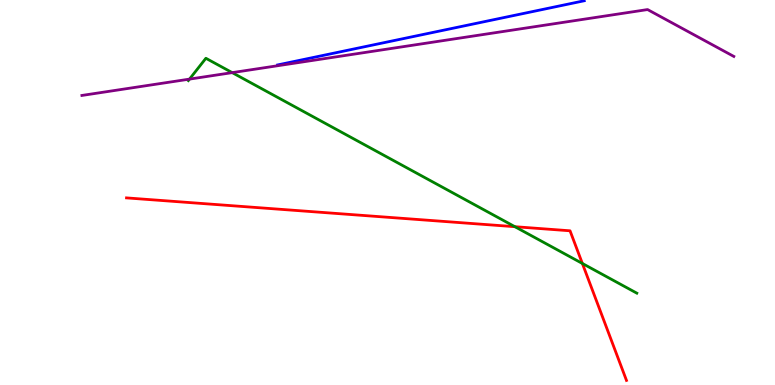[{'lines': ['blue', 'red'], 'intersections': []}, {'lines': ['green', 'red'], 'intersections': [{'x': 6.64, 'y': 4.11}, {'x': 7.51, 'y': 3.16}]}, {'lines': ['purple', 'red'], 'intersections': []}, {'lines': ['blue', 'green'], 'intersections': []}, {'lines': ['blue', 'purple'], 'intersections': []}, {'lines': ['green', 'purple'], 'intersections': [{'x': 2.45, 'y': 7.95}, {'x': 3.0, 'y': 8.11}]}]